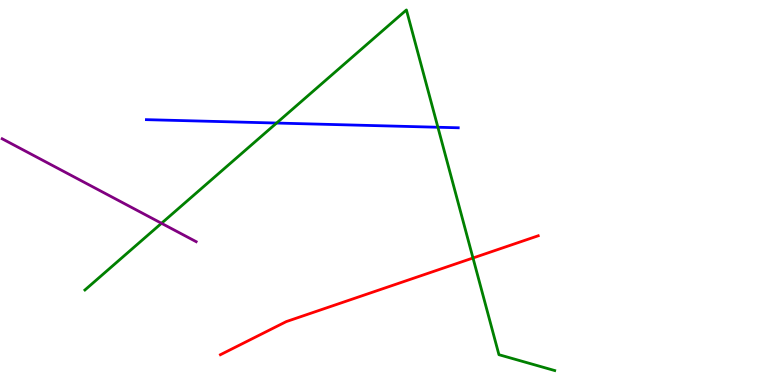[{'lines': ['blue', 'red'], 'intersections': []}, {'lines': ['green', 'red'], 'intersections': [{'x': 6.1, 'y': 3.3}]}, {'lines': ['purple', 'red'], 'intersections': []}, {'lines': ['blue', 'green'], 'intersections': [{'x': 3.57, 'y': 6.8}, {'x': 5.65, 'y': 6.69}]}, {'lines': ['blue', 'purple'], 'intersections': []}, {'lines': ['green', 'purple'], 'intersections': [{'x': 2.08, 'y': 4.2}]}]